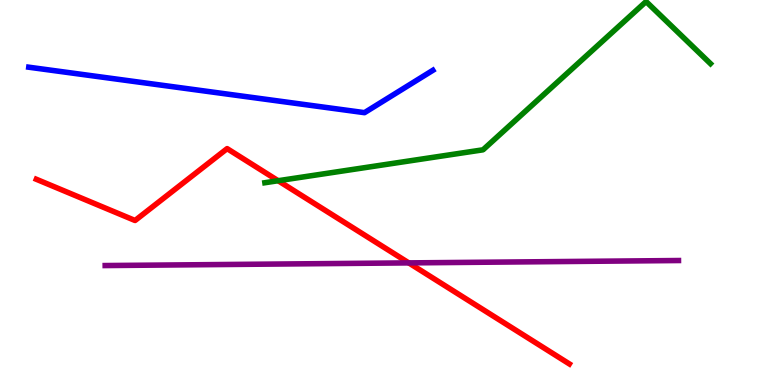[{'lines': ['blue', 'red'], 'intersections': []}, {'lines': ['green', 'red'], 'intersections': [{'x': 3.59, 'y': 5.31}]}, {'lines': ['purple', 'red'], 'intersections': [{'x': 5.27, 'y': 3.17}]}, {'lines': ['blue', 'green'], 'intersections': []}, {'lines': ['blue', 'purple'], 'intersections': []}, {'lines': ['green', 'purple'], 'intersections': []}]